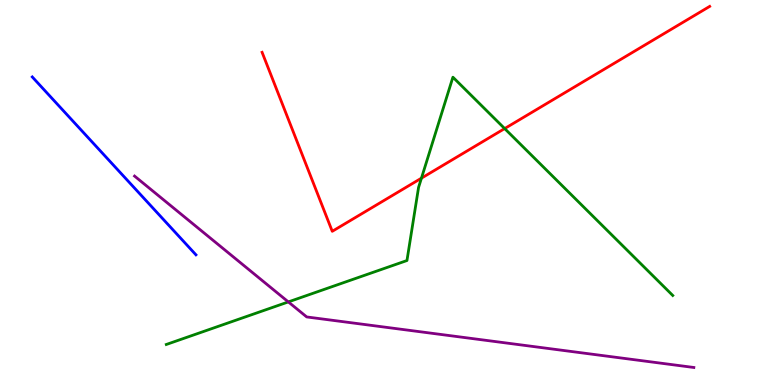[{'lines': ['blue', 'red'], 'intersections': []}, {'lines': ['green', 'red'], 'intersections': [{'x': 5.44, 'y': 5.37}, {'x': 6.51, 'y': 6.66}]}, {'lines': ['purple', 'red'], 'intersections': []}, {'lines': ['blue', 'green'], 'intersections': []}, {'lines': ['blue', 'purple'], 'intersections': []}, {'lines': ['green', 'purple'], 'intersections': [{'x': 3.72, 'y': 2.16}]}]